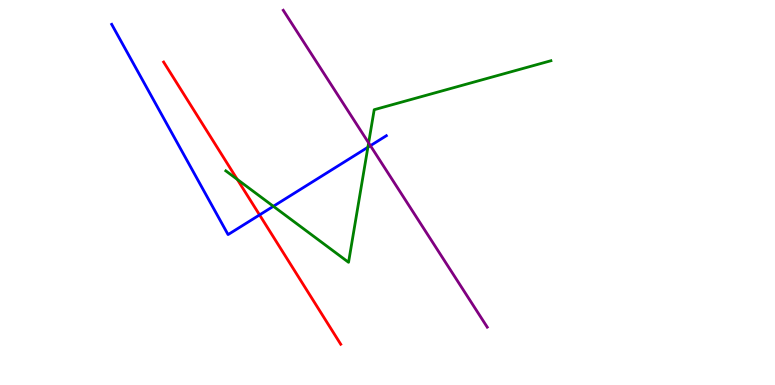[{'lines': ['blue', 'red'], 'intersections': [{'x': 3.35, 'y': 4.42}]}, {'lines': ['green', 'red'], 'intersections': [{'x': 3.06, 'y': 5.34}]}, {'lines': ['purple', 'red'], 'intersections': []}, {'lines': ['blue', 'green'], 'intersections': [{'x': 3.53, 'y': 4.64}, {'x': 4.75, 'y': 6.18}]}, {'lines': ['blue', 'purple'], 'intersections': [{'x': 4.78, 'y': 6.22}]}, {'lines': ['green', 'purple'], 'intersections': [{'x': 4.76, 'y': 6.29}]}]